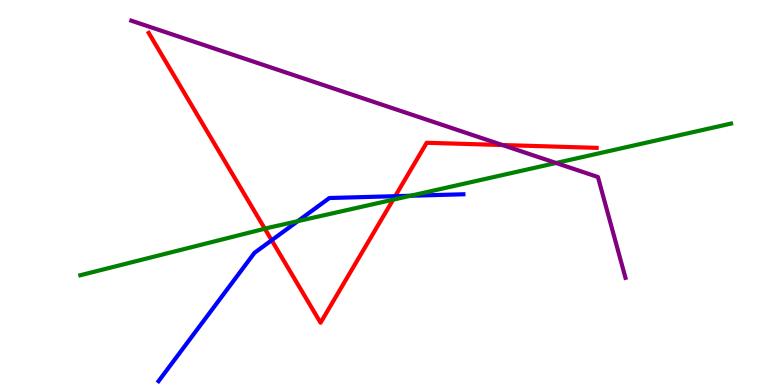[{'lines': ['blue', 'red'], 'intersections': [{'x': 3.51, 'y': 3.76}, {'x': 5.1, 'y': 4.9}]}, {'lines': ['green', 'red'], 'intersections': [{'x': 3.42, 'y': 4.06}, {'x': 5.07, 'y': 4.81}]}, {'lines': ['purple', 'red'], 'intersections': [{'x': 6.48, 'y': 6.23}]}, {'lines': ['blue', 'green'], 'intersections': [{'x': 3.84, 'y': 4.26}, {'x': 5.3, 'y': 4.92}]}, {'lines': ['blue', 'purple'], 'intersections': []}, {'lines': ['green', 'purple'], 'intersections': [{'x': 7.18, 'y': 5.77}]}]